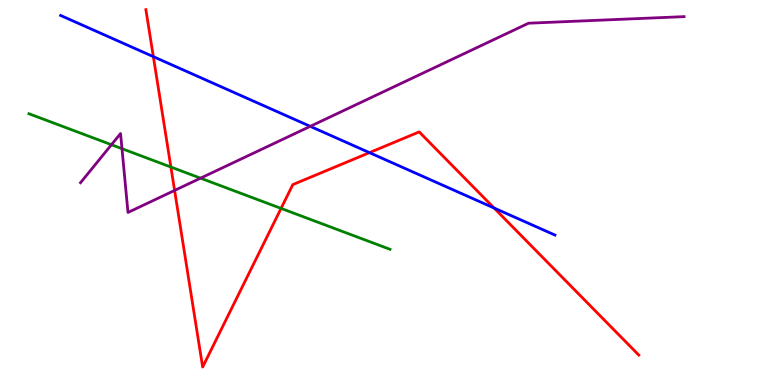[{'lines': ['blue', 'red'], 'intersections': [{'x': 1.98, 'y': 8.53}, {'x': 4.77, 'y': 6.04}, {'x': 6.38, 'y': 4.6}]}, {'lines': ['green', 'red'], 'intersections': [{'x': 2.2, 'y': 5.66}, {'x': 3.63, 'y': 4.59}]}, {'lines': ['purple', 'red'], 'intersections': [{'x': 2.25, 'y': 5.05}]}, {'lines': ['blue', 'green'], 'intersections': []}, {'lines': ['blue', 'purple'], 'intersections': [{'x': 4.0, 'y': 6.72}]}, {'lines': ['green', 'purple'], 'intersections': [{'x': 1.44, 'y': 6.24}, {'x': 1.57, 'y': 6.14}, {'x': 2.59, 'y': 5.37}]}]